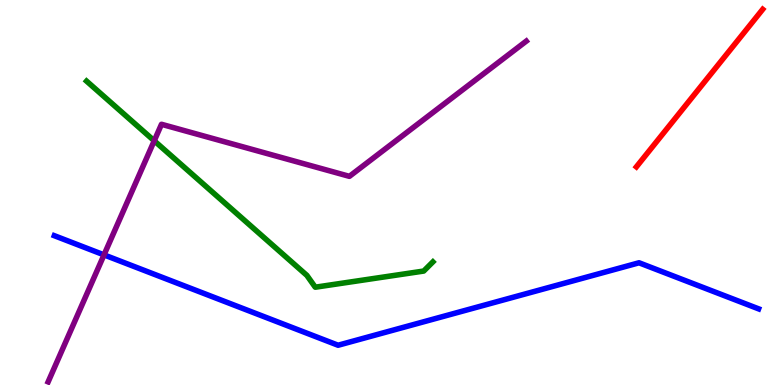[{'lines': ['blue', 'red'], 'intersections': []}, {'lines': ['green', 'red'], 'intersections': []}, {'lines': ['purple', 'red'], 'intersections': []}, {'lines': ['blue', 'green'], 'intersections': []}, {'lines': ['blue', 'purple'], 'intersections': [{'x': 1.34, 'y': 3.38}]}, {'lines': ['green', 'purple'], 'intersections': [{'x': 1.99, 'y': 6.34}]}]